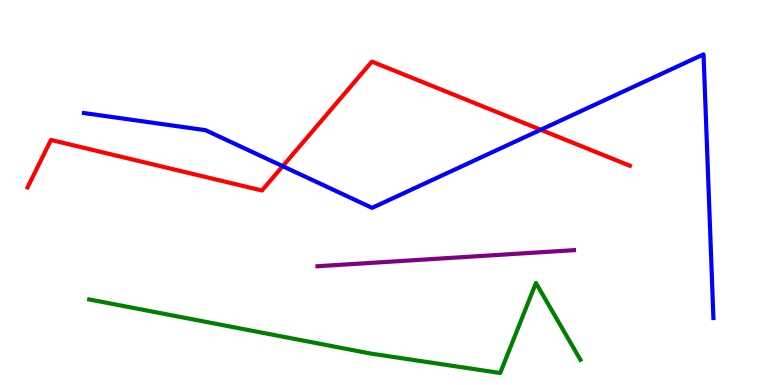[{'lines': ['blue', 'red'], 'intersections': [{'x': 3.65, 'y': 5.68}, {'x': 6.98, 'y': 6.63}]}, {'lines': ['green', 'red'], 'intersections': []}, {'lines': ['purple', 'red'], 'intersections': []}, {'lines': ['blue', 'green'], 'intersections': []}, {'lines': ['blue', 'purple'], 'intersections': []}, {'lines': ['green', 'purple'], 'intersections': []}]